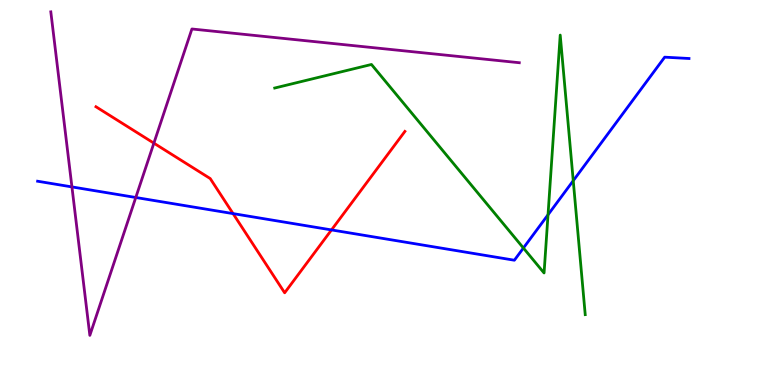[{'lines': ['blue', 'red'], 'intersections': [{'x': 3.01, 'y': 4.45}, {'x': 4.28, 'y': 4.03}]}, {'lines': ['green', 'red'], 'intersections': []}, {'lines': ['purple', 'red'], 'intersections': [{'x': 1.99, 'y': 6.28}]}, {'lines': ['blue', 'green'], 'intersections': [{'x': 6.75, 'y': 3.56}, {'x': 7.07, 'y': 4.42}, {'x': 7.4, 'y': 5.31}]}, {'lines': ['blue', 'purple'], 'intersections': [{'x': 0.928, 'y': 5.15}, {'x': 1.75, 'y': 4.87}]}, {'lines': ['green', 'purple'], 'intersections': []}]